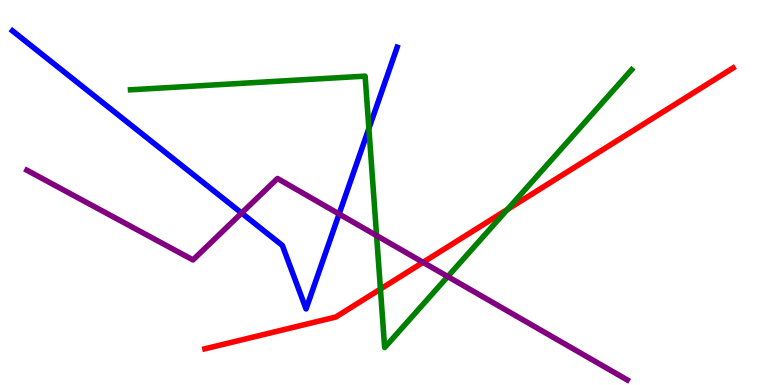[{'lines': ['blue', 'red'], 'intersections': []}, {'lines': ['green', 'red'], 'intersections': [{'x': 4.91, 'y': 2.49}, {'x': 6.55, 'y': 4.56}]}, {'lines': ['purple', 'red'], 'intersections': [{'x': 5.46, 'y': 3.19}]}, {'lines': ['blue', 'green'], 'intersections': [{'x': 4.76, 'y': 6.66}]}, {'lines': ['blue', 'purple'], 'intersections': [{'x': 3.12, 'y': 4.47}, {'x': 4.38, 'y': 4.44}]}, {'lines': ['green', 'purple'], 'intersections': [{'x': 4.86, 'y': 3.88}, {'x': 5.78, 'y': 2.82}]}]